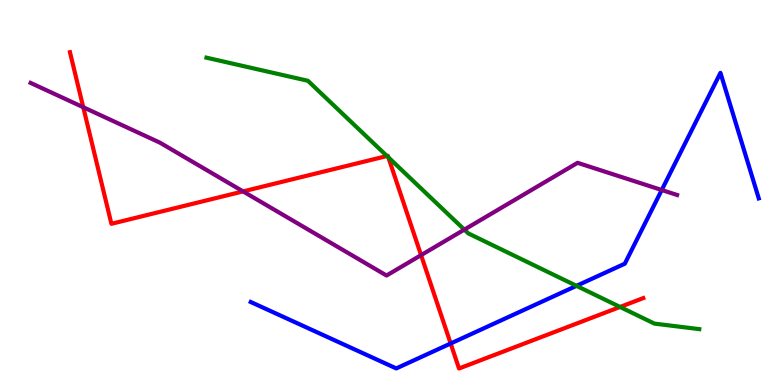[{'lines': ['blue', 'red'], 'intersections': [{'x': 5.81, 'y': 1.08}]}, {'lines': ['green', 'red'], 'intersections': [{'x': 4.99, 'y': 5.95}, {'x': 5.01, 'y': 5.91}, {'x': 8.0, 'y': 2.03}]}, {'lines': ['purple', 'red'], 'intersections': [{'x': 1.07, 'y': 7.21}, {'x': 3.14, 'y': 5.03}, {'x': 5.43, 'y': 3.37}]}, {'lines': ['blue', 'green'], 'intersections': [{'x': 7.44, 'y': 2.58}]}, {'lines': ['blue', 'purple'], 'intersections': [{'x': 8.54, 'y': 5.06}]}, {'lines': ['green', 'purple'], 'intersections': [{'x': 5.99, 'y': 4.04}]}]